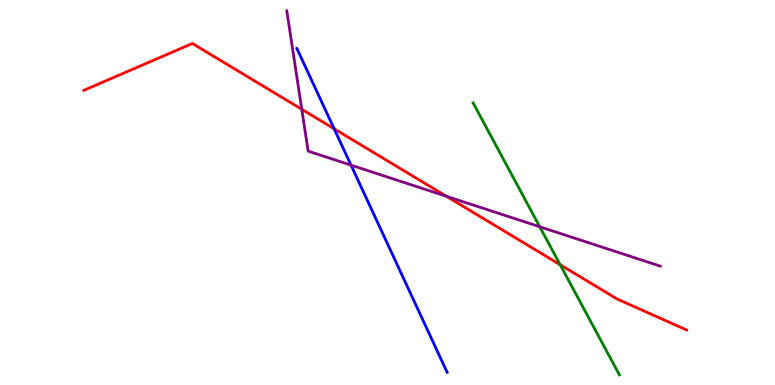[{'lines': ['blue', 'red'], 'intersections': [{'x': 4.31, 'y': 6.66}]}, {'lines': ['green', 'red'], 'intersections': [{'x': 7.23, 'y': 3.12}]}, {'lines': ['purple', 'red'], 'intersections': [{'x': 3.89, 'y': 7.16}, {'x': 5.76, 'y': 4.9}]}, {'lines': ['blue', 'green'], 'intersections': []}, {'lines': ['blue', 'purple'], 'intersections': [{'x': 4.53, 'y': 5.71}]}, {'lines': ['green', 'purple'], 'intersections': [{'x': 6.96, 'y': 4.11}]}]